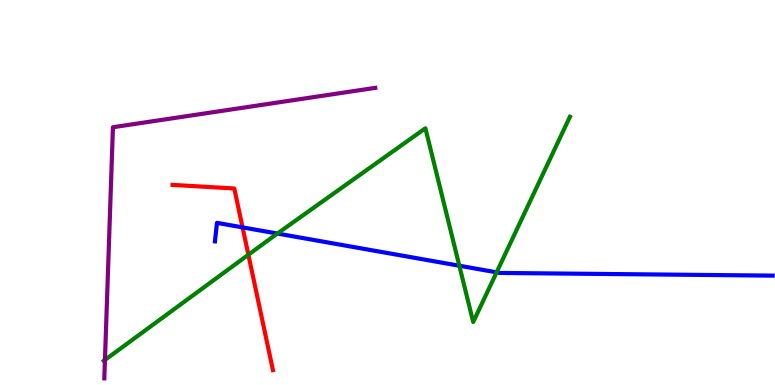[{'lines': ['blue', 'red'], 'intersections': [{'x': 3.13, 'y': 4.09}]}, {'lines': ['green', 'red'], 'intersections': [{'x': 3.2, 'y': 3.38}]}, {'lines': ['purple', 'red'], 'intersections': []}, {'lines': ['blue', 'green'], 'intersections': [{'x': 3.58, 'y': 3.93}, {'x': 5.93, 'y': 3.1}, {'x': 6.41, 'y': 2.93}]}, {'lines': ['blue', 'purple'], 'intersections': []}, {'lines': ['green', 'purple'], 'intersections': [{'x': 1.35, 'y': 0.651}]}]